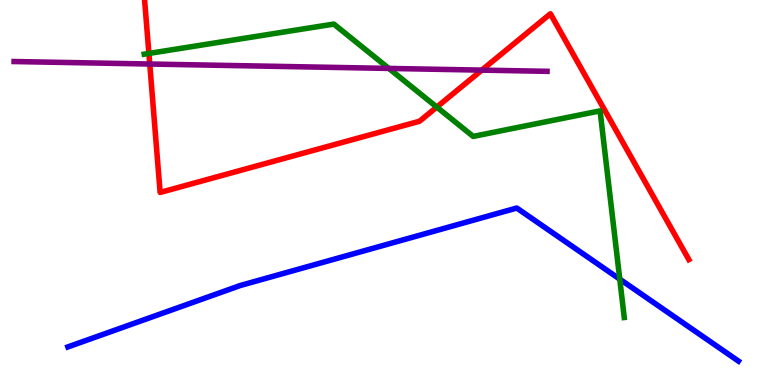[{'lines': ['blue', 'red'], 'intersections': []}, {'lines': ['green', 'red'], 'intersections': [{'x': 1.92, 'y': 8.61}, {'x': 5.64, 'y': 7.22}]}, {'lines': ['purple', 'red'], 'intersections': [{'x': 1.93, 'y': 8.34}, {'x': 6.22, 'y': 8.18}]}, {'lines': ['blue', 'green'], 'intersections': [{'x': 8.0, 'y': 2.75}]}, {'lines': ['blue', 'purple'], 'intersections': []}, {'lines': ['green', 'purple'], 'intersections': [{'x': 5.02, 'y': 8.22}]}]